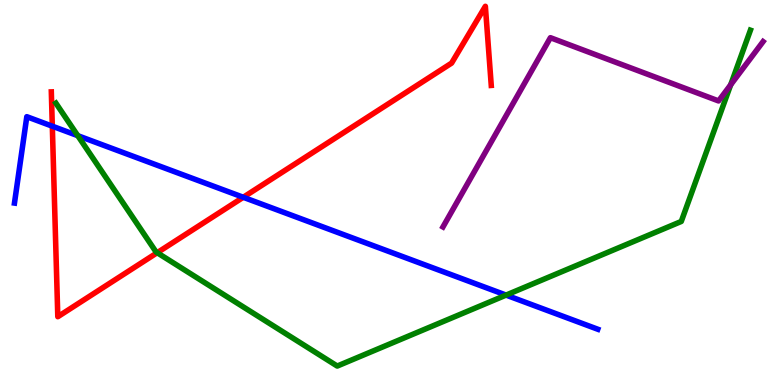[{'lines': ['blue', 'red'], 'intersections': [{'x': 0.675, 'y': 6.72}, {'x': 3.14, 'y': 4.88}]}, {'lines': ['green', 'red'], 'intersections': [{'x': 2.03, 'y': 3.44}]}, {'lines': ['purple', 'red'], 'intersections': []}, {'lines': ['blue', 'green'], 'intersections': [{'x': 1.0, 'y': 6.48}, {'x': 6.53, 'y': 2.34}]}, {'lines': ['blue', 'purple'], 'intersections': []}, {'lines': ['green', 'purple'], 'intersections': [{'x': 9.43, 'y': 7.8}]}]